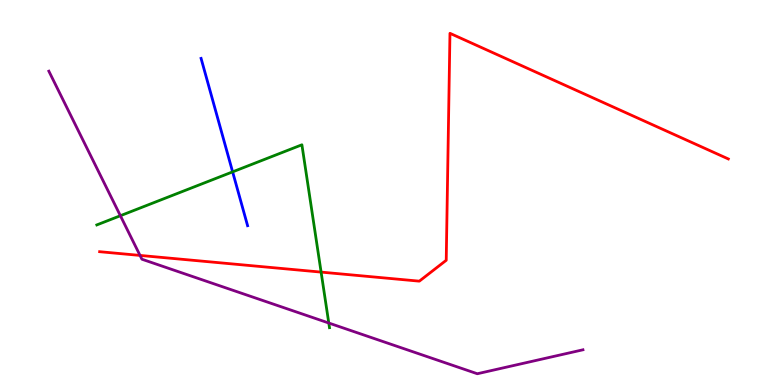[{'lines': ['blue', 'red'], 'intersections': []}, {'lines': ['green', 'red'], 'intersections': [{'x': 4.14, 'y': 2.93}]}, {'lines': ['purple', 'red'], 'intersections': [{'x': 1.81, 'y': 3.37}]}, {'lines': ['blue', 'green'], 'intersections': [{'x': 3.0, 'y': 5.54}]}, {'lines': ['blue', 'purple'], 'intersections': []}, {'lines': ['green', 'purple'], 'intersections': [{'x': 1.55, 'y': 4.4}, {'x': 4.24, 'y': 1.61}]}]